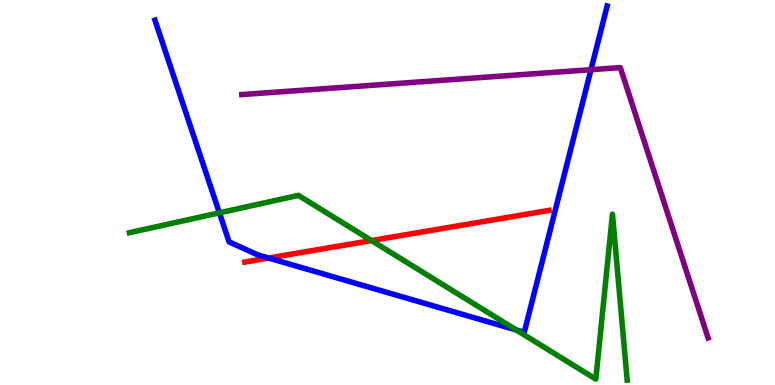[{'lines': ['blue', 'red'], 'intersections': [{'x': 3.47, 'y': 3.3}]}, {'lines': ['green', 'red'], 'intersections': [{'x': 4.79, 'y': 3.75}]}, {'lines': ['purple', 'red'], 'intersections': []}, {'lines': ['blue', 'green'], 'intersections': [{'x': 2.83, 'y': 4.47}, {'x': 6.66, 'y': 1.43}]}, {'lines': ['blue', 'purple'], 'intersections': [{'x': 7.63, 'y': 8.19}]}, {'lines': ['green', 'purple'], 'intersections': []}]